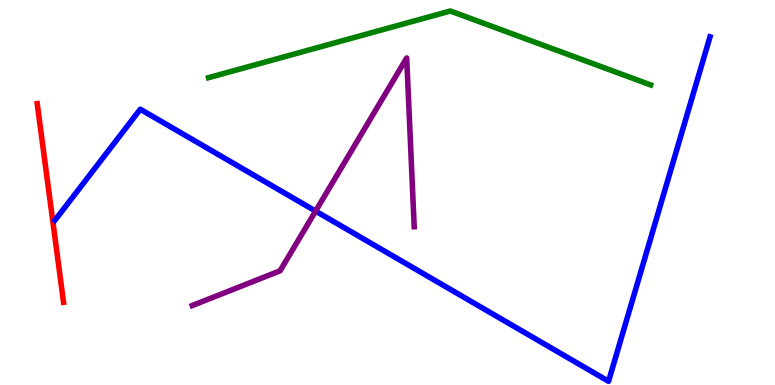[{'lines': ['blue', 'red'], 'intersections': []}, {'lines': ['green', 'red'], 'intersections': []}, {'lines': ['purple', 'red'], 'intersections': []}, {'lines': ['blue', 'green'], 'intersections': []}, {'lines': ['blue', 'purple'], 'intersections': [{'x': 4.07, 'y': 4.52}]}, {'lines': ['green', 'purple'], 'intersections': []}]